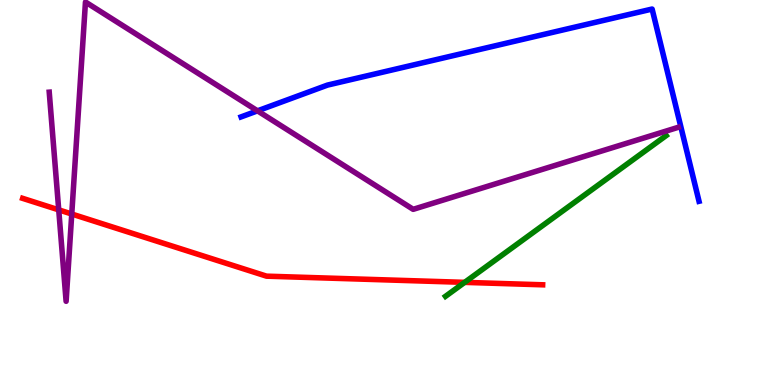[{'lines': ['blue', 'red'], 'intersections': []}, {'lines': ['green', 'red'], 'intersections': [{'x': 6.0, 'y': 2.67}]}, {'lines': ['purple', 'red'], 'intersections': [{'x': 0.758, 'y': 4.55}, {'x': 0.926, 'y': 4.44}]}, {'lines': ['blue', 'green'], 'intersections': []}, {'lines': ['blue', 'purple'], 'intersections': [{'x': 3.32, 'y': 7.12}]}, {'lines': ['green', 'purple'], 'intersections': []}]